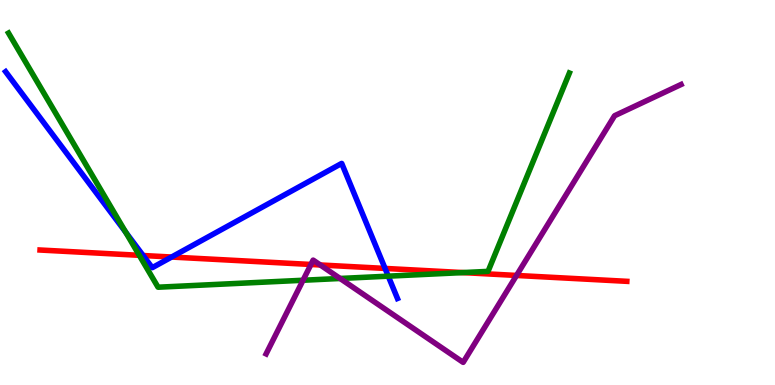[{'lines': ['blue', 'red'], 'intersections': [{'x': 1.85, 'y': 3.36}, {'x': 2.21, 'y': 3.32}, {'x': 4.97, 'y': 3.03}]}, {'lines': ['green', 'red'], 'intersections': [{'x': 1.8, 'y': 3.37}, {'x': 5.97, 'y': 2.92}]}, {'lines': ['purple', 'red'], 'intersections': [{'x': 4.01, 'y': 3.13}, {'x': 4.13, 'y': 3.12}, {'x': 6.66, 'y': 2.85}]}, {'lines': ['blue', 'green'], 'intersections': [{'x': 1.62, 'y': 3.97}, {'x': 5.01, 'y': 2.83}]}, {'lines': ['blue', 'purple'], 'intersections': []}, {'lines': ['green', 'purple'], 'intersections': [{'x': 3.91, 'y': 2.72}, {'x': 4.39, 'y': 2.77}]}]